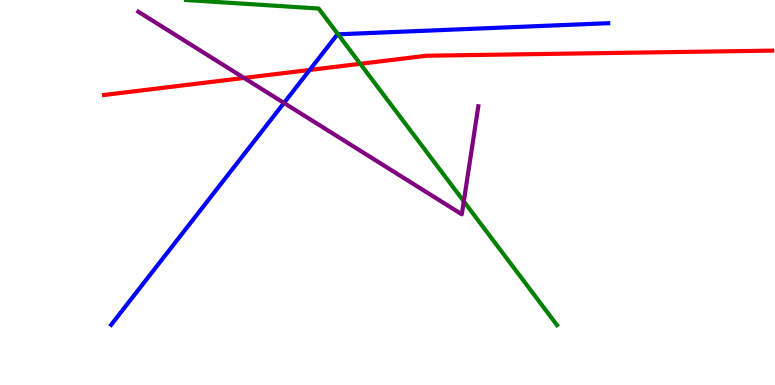[{'lines': ['blue', 'red'], 'intersections': [{'x': 4.0, 'y': 8.18}]}, {'lines': ['green', 'red'], 'intersections': [{'x': 4.65, 'y': 8.34}]}, {'lines': ['purple', 'red'], 'intersections': [{'x': 3.15, 'y': 7.98}]}, {'lines': ['blue', 'green'], 'intersections': [{'x': 4.36, 'y': 9.11}]}, {'lines': ['blue', 'purple'], 'intersections': [{'x': 3.66, 'y': 7.33}]}, {'lines': ['green', 'purple'], 'intersections': [{'x': 5.98, 'y': 4.77}]}]